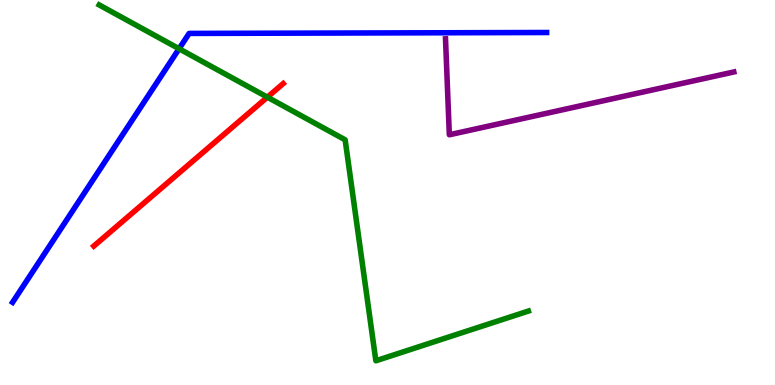[{'lines': ['blue', 'red'], 'intersections': []}, {'lines': ['green', 'red'], 'intersections': [{'x': 3.45, 'y': 7.48}]}, {'lines': ['purple', 'red'], 'intersections': []}, {'lines': ['blue', 'green'], 'intersections': [{'x': 2.31, 'y': 8.73}]}, {'lines': ['blue', 'purple'], 'intersections': []}, {'lines': ['green', 'purple'], 'intersections': []}]